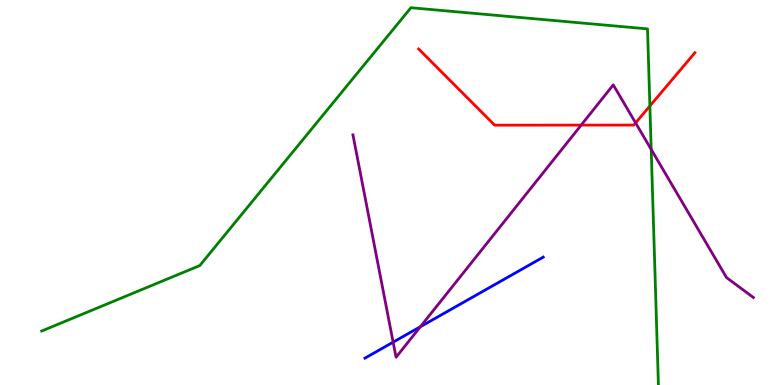[{'lines': ['blue', 'red'], 'intersections': []}, {'lines': ['green', 'red'], 'intersections': [{'x': 8.39, 'y': 7.25}]}, {'lines': ['purple', 'red'], 'intersections': [{'x': 7.5, 'y': 6.75}, {'x': 8.2, 'y': 6.81}]}, {'lines': ['blue', 'green'], 'intersections': []}, {'lines': ['blue', 'purple'], 'intersections': [{'x': 5.07, 'y': 1.11}, {'x': 5.42, 'y': 1.51}]}, {'lines': ['green', 'purple'], 'intersections': [{'x': 8.4, 'y': 6.12}]}]